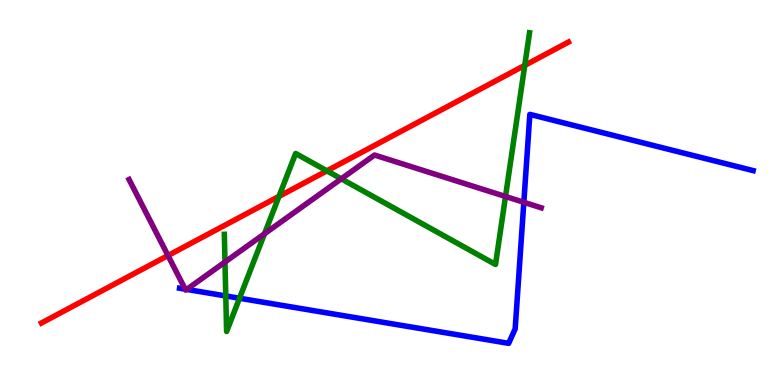[{'lines': ['blue', 'red'], 'intersections': []}, {'lines': ['green', 'red'], 'intersections': [{'x': 3.6, 'y': 4.9}, {'x': 4.22, 'y': 5.56}, {'x': 6.77, 'y': 8.3}]}, {'lines': ['purple', 'red'], 'intersections': [{'x': 2.17, 'y': 3.36}]}, {'lines': ['blue', 'green'], 'intersections': [{'x': 2.91, 'y': 2.31}, {'x': 3.09, 'y': 2.25}]}, {'lines': ['blue', 'purple'], 'intersections': [{'x': 2.39, 'y': 2.49}, {'x': 2.41, 'y': 2.48}, {'x': 6.76, 'y': 4.75}]}, {'lines': ['green', 'purple'], 'intersections': [{'x': 2.9, 'y': 3.19}, {'x': 3.41, 'y': 3.93}, {'x': 4.4, 'y': 5.36}, {'x': 6.52, 'y': 4.9}]}]